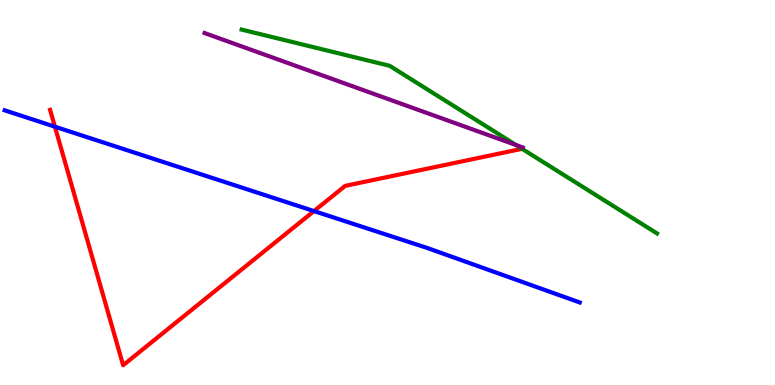[{'lines': ['blue', 'red'], 'intersections': [{'x': 0.708, 'y': 6.71}, {'x': 4.05, 'y': 4.52}]}, {'lines': ['green', 'red'], 'intersections': []}, {'lines': ['purple', 'red'], 'intersections': []}, {'lines': ['blue', 'green'], 'intersections': []}, {'lines': ['blue', 'purple'], 'intersections': []}, {'lines': ['green', 'purple'], 'intersections': [{'x': 6.66, 'y': 6.23}]}]